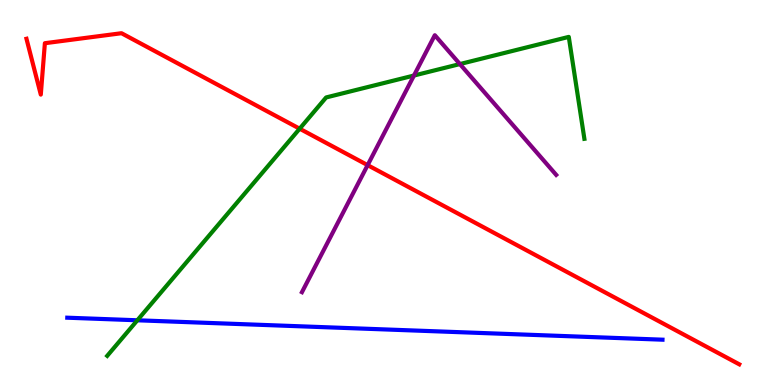[{'lines': ['blue', 'red'], 'intersections': []}, {'lines': ['green', 'red'], 'intersections': [{'x': 3.87, 'y': 6.66}]}, {'lines': ['purple', 'red'], 'intersections': [{'x': 4.74, 'y': 5.71}]}, {'lines': ['blue', 'green'], 'intersections': [{'x': 1.77, 'y': 1.68}]}, {'lines': ['blue', 'purple'], 'intersections': []}, {'lines': ['green', 'purple'], 'intersections': [{'x': 5.34, 'y': 8.04}, {'x': 5.93, 'y': 8.34}]}]